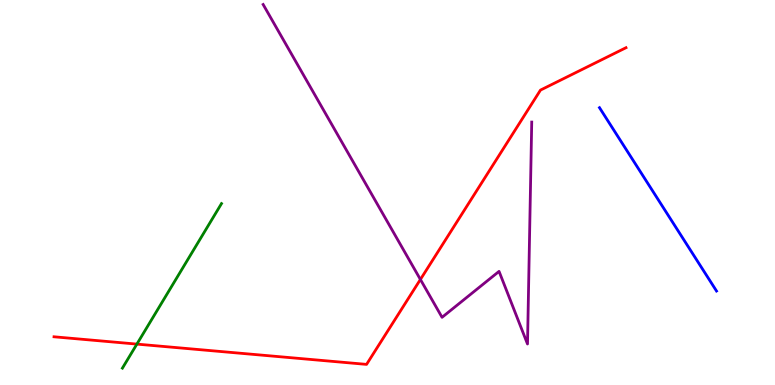[{'lines': ['blue', 'red'], 'intersections': []}, {'lines': ['green', 'red'], 'intersections': [{'x': 1.77, 'y': 1.06}]}, {'lines': ['purple', 'red'], 'intersections': [{'x': 5.42, 'y': 2.74}]}, {'lines': ['blue', 'green'], 'intersections': []}, {'lines': ['blue', 'purple'], 'intersections': []}, {'lines': ['green', 'purple'], 'intersections': []}]